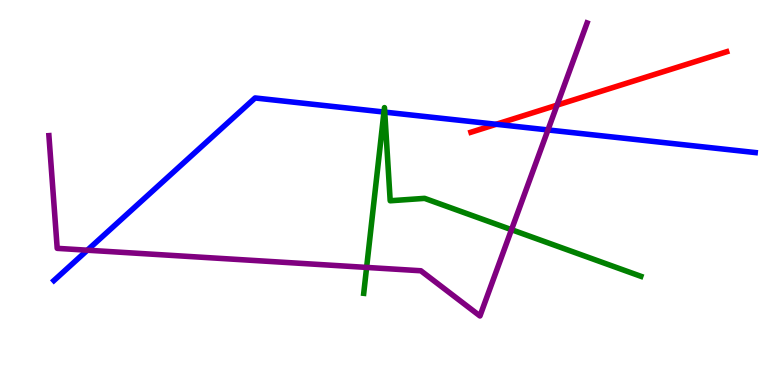[{'lines': ['blue', 'red'], 'intersections': [{'x': 6.4, 'y': 6.77}]}, {'lines': ['green', 'red'], 'intersections': []}, {'lines': ['purple', 'red'], 'intersections': [{'x': 7.19, 'y': 7.27}]}, {'lines': ['blue', 'green'], 'intersections': [{'x': 4.95, 'y': 7.09}, {'x': 4.96, 'y': 7.09}]}, {'lines': ['blue', 'purple'], 'intersections': [{'x': 1.13, 'y': 3.5}, {'x': 7.07, 'y': 6.63}]}, {'lines': ['green', 'purple'], 'intersections': [{'x': 4.73, 'y': 3.05}, {'x': 6.6, 'y': 4.03}]}]